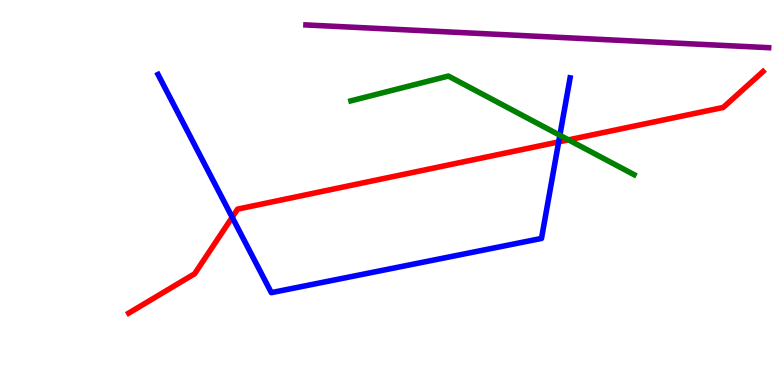[{'lines': ['blue', 'red'], 'intersections': [{'x': 3.0, 'y': 4.36}, {'x': 7.21, 'y': 6.31}]}, {'lines': ['green', 'red'], 'intersections': [{'x': 7.34, 'y': 6.37}]}, {'lines': ['purple', 'red'], 'intersections': []}, {'lines': ['blue', 'green'], 'intersections': [{'x': 7.22, 'y': 6.49}]}, {'lines': ['blue', 'purple'], 'intersections': []}, {'lines': ['green', 'purple'], 'intersections': []}]